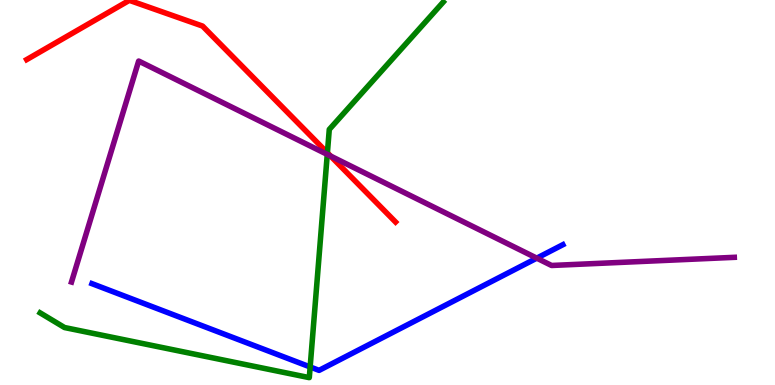[{'lines': ['blue', 'red'], 'intersections': []}, {'lines': ['green', 'red'], 'intersections': [{'x': 4.22, 'y': 6.03}]}, {'lines': ['purple', 'red'], 'intersections': [{'x': 4.27, 'y': 5.95}]}, {'lines': ['blue', 'green'], 'intersections': [{'x': 4.0, 'y': 0.469}]}, {'lines': ['blue', 'purple'], 'intersections': [{'x': 6.93, 'y': 3.29}]}, {'lines': ['green', 'purple'], 'intersections': [{'x': 4.22, 'y': 5.99}]}]